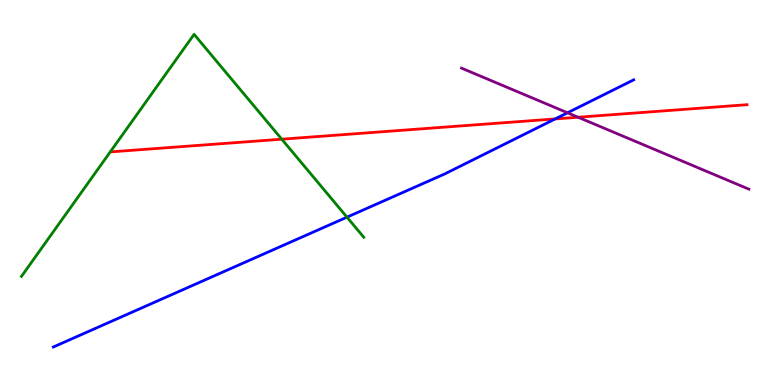[{'lines': ['blue', 'red'], 'intersections': [{'x': 7.16, 'y': 6.91}]}, {'lines': ['green', 'red'], 'intersections': [{'x': 3.64, 'y': 6.38}]}, {'lines': ['purple', 'red'], 'intersections': [{'x': 7.46, 'y': 6.96}]}, {'lines': ['blue', 'green'], 'intersections': [{'x': 4.48, 'y': 4.36}]}, {'lines': ['blue', 'purple'], 'intersections': [{'x': 7.32, 'y': 7.07}]}, {'lines': ['green', 'purple'], 'intersections': []}]